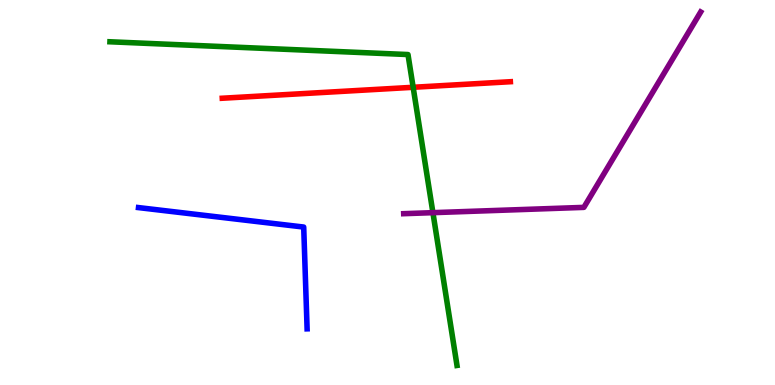[{'lines': ['blue', 'red'], 'intersections': []}, {'lines': ['green', 'red'], 'intersections': [{'x': 5.33, 'y': 7.73}]}, {'lines': ['purple', 'red'], 'intersections': []}, {'lines': ['blue', 'green'], 'intersections': []}, {'lines': ['blue', 'purple'], 'intersections': []}, {'lines': ['green', 'purple'], 'intersections': [{'x': 5.59, 'y': 4.48}]}]